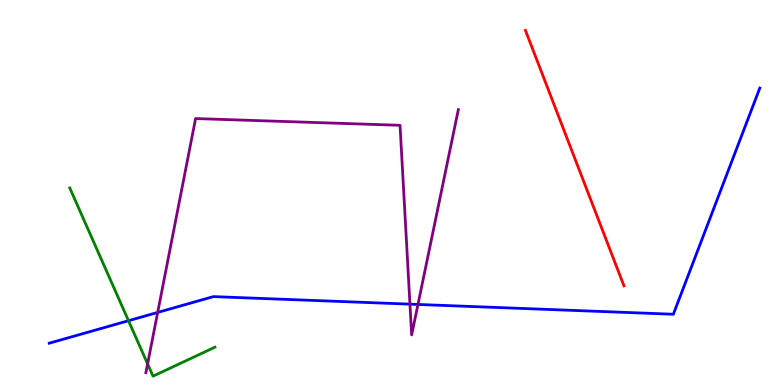[{'lines': ['blue', 'red'], 'intersections': []}, {'lines': ['green', 'red'], 'intersections': []}, {'lines': ['purple', 'red'], 'intersections': []}, {'lines': ['blue', 'green'], 'intersections': [{'x': 1.66, 'y': 1.67}]}, {'lines': ['blue', 'purple'], 'intersections': [{'x': 2.03, 'y': 1.89}, {'x': 5.29, 'y': 2.1}, {'x': 5.39, 'y': 2.09}]}, {'lines': ['green', 'purple'], 'intersections': [{'x': 1.9, 'y': 0.548}]}]